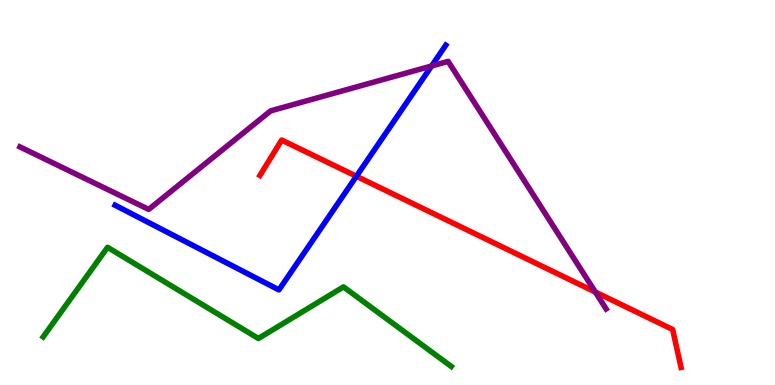[{'lines': ['blue', 'red'], 'intersections': [{'x': 4.6, 'y': 5.42}]}, {'lines': ['green', 'red'], 'intersections': []}, {'lines': ['purple', 'red'], 'intersections': [{'x': 7.68, 'y': 2.42}]}, {'lines': ['blue', 'green'], 'intersections': []}, {'lines': ['blue', 'purple'], 'intersections': [{'x': 5.57, 'y': 8.29}]}, {'lines': ['green', 'purple'], 'intersections': []}]